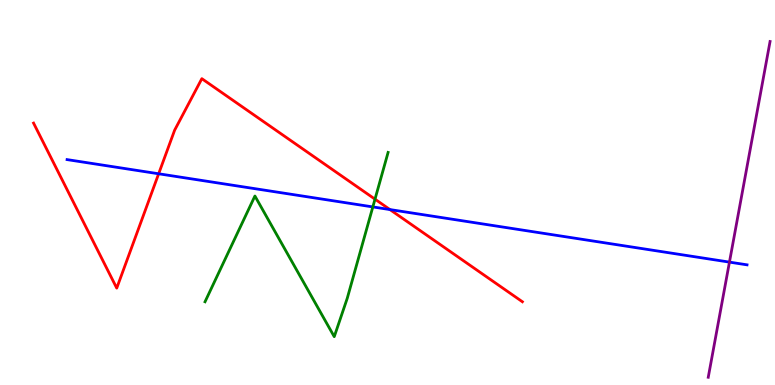[{'lines': ['blue', 'red'], 'intersections': [{'x': 2.05, 'y': 5.49}, {'x': 5.03, 'y': 4.56}]}, {'lines': ['green', 'red'], 'intersections': [{'x': 4.84, 'y': 4.83}]}, {'lines': ['purple', 'red'], 'intersections': []}, {'lines': ['blue', 'green'], 'intersections': [{'x': 4.81, 'y': 4.63}]}, {'lines': ['blue', 'purple'], 'intersections': [{'x': 9.41, 'y': 3.19}]}, {'lines': ['green', 'purple'], 'intersections': []}]